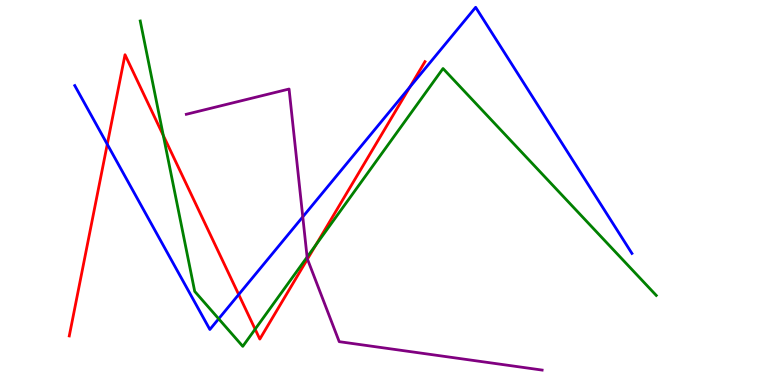[{'lines': ['blue', 'red'], 'intersections': [{'x': 1.38, 'y': 6.25}, {'x': 3.08, 'y': 2.35}, {'x': 5.29, 'y': 7.74}]}, {'lines': ['green', 'red'], 'intersections': [{'x': 2.11, 'y': 6.48}, {'x': 3.29, 'y': 1.45}, {'x': 4.08, 'y': 3.64}]}, {'lines': ['purple', 'red'], 'intersections': [{'x': 3.97, 'y': 3.27}]}, {'lines': ['blue', 'green'], 'intersections': [{'x': 2.82, 'y': 1.72}]}, {'lines': ['blue', 'purple'], 'intersections': [{'x': 3.91, 'y': 4.37}]}, {'lines': ['green', 'purple'], 'intersections': [{'x': 3.96, 'y': 3.32}]}]